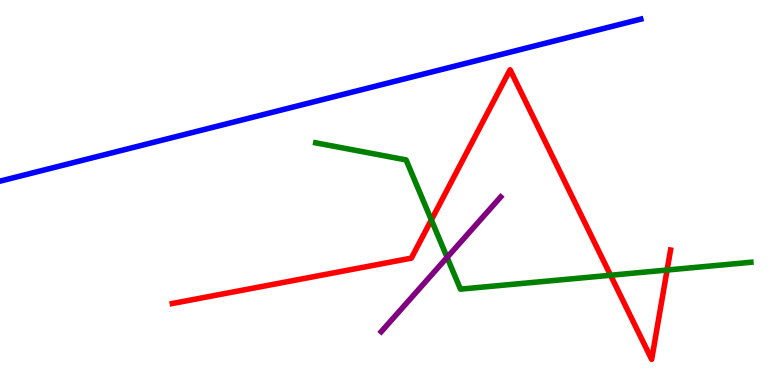[{'lines': ['blue', 'red'], 'intersections': []}, {'lines': ['green', 'red'], 'intersections': [{'x': 5.57, 'y': 4.29}, {'x': 7.88, 'y': 2.85}, {'x': 8.61, 'y': 2.99}]}, {'lines': ['purple', 'red'], 'intersections': []}, {'lines': ['blue', 'green'], 'intersections': []}, {'lines': ['blue', 'purple'], 'intersections': []}, {'lines': ['green', 'purple'], 'intersections': [{'x': 5.77, 'y': 3.31}]}]